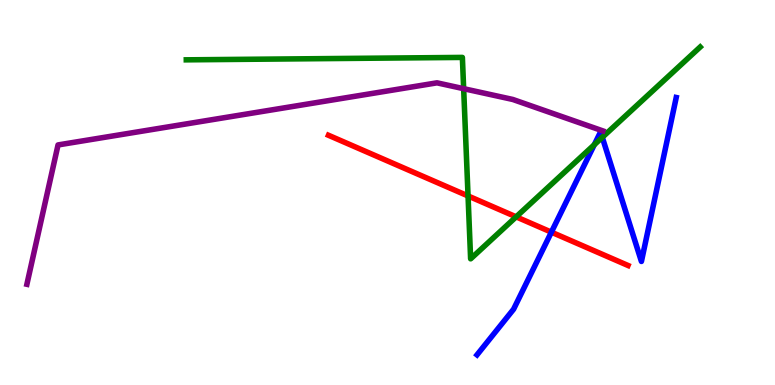[{'lines': ['blue', 'red'], 'intersections': [{'x': 7.11, 'y': 3.97}]}, {'lines': ['green', 'red'], 'intersections': [{'x': 6.04, 'y': 4.91}, {'x': 6.66, 'y': 4.37}]}, {'lines': ['purple', 'red'], 'intersections': []}, {'lines': ['blue', 'green'], 'intersections': [{'x': 7.67, 'y': 6.24}, {'x': 7.77, 'y': 6.43}]}, {'lines': ['blue', 'purple'], 'intersections': []}, {'lines': ['green', 'purple'], 'intersections': [{'x': 5.98, 'y': 7.7}]}]